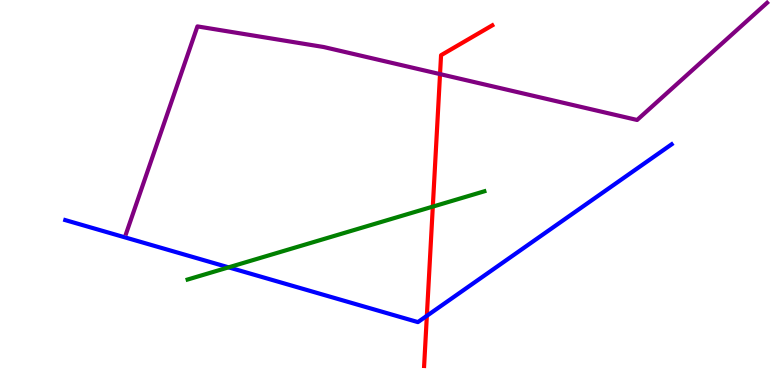[{'lines': ['blue', 'red'], 'intersections': [{'x': 5.51, 'y': 1.8}]}, {'lines': ['green', 'red'], 'intersections': [{'x': 5.58, 'y': 4.63}]}, {'lines': ['purple', 'red'], 'intersections': [{'x': 5.68, 'y': 8.08}]}, {'lines': ['blue', 'green'], 'intersections': [{'x': 2.95, 'y': 3.06}]}, {'lines': ['blue', 'purple'], 'intersections': []}, {'lines': ['green', 'purple'], 'intersections': []}]